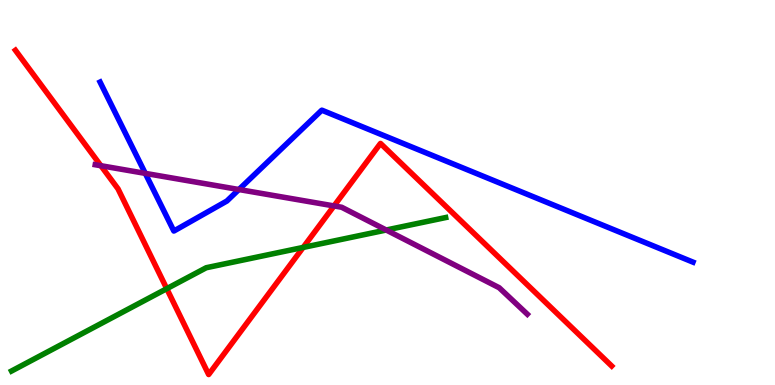[{'lines': ['blue', 'red'], 'intersections': []}, {'lines': ['green', 'red'], 'intersections': [{'x': 2.15, 'y': 2.5}, {'x': 3.91, 'y': 3.57}]}, {'lines': ['purple', 'red'], 'intersections': [{'x': 1.3, 'y': 5.7}, {'x': 4.31, 'y': 4.65}]}, {'lines': ['blue', 'green'], 'intersections': []}, {'lines': ['blue', 'purple'], 'intersections': [{'x': 1.87, 'y': 5.5}, {'x': 3.08, 'y': 5.08}]}, {'lines': ['green', 'purple'], 'intersections': [{'x': 4.98, 'y': 4.03}]}]